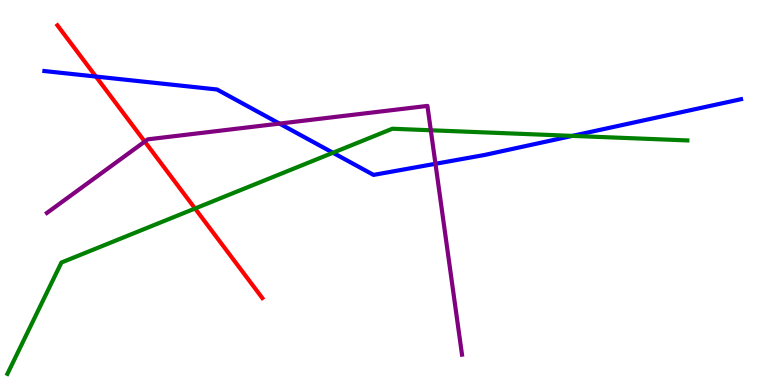[{'lines': ['blue', 'red'], 'intersections': [{'x': 1.24, 'y': 8.01}]}, {'lines': ['green', 'red'], 'intersections': [{'x': 2.52, 'y': 4.58}]}, {'lines': ['purple', 'red'], 'intersections': [{'x': 1.87, 'y': 6.32}]}, {'lines': ['blue', 'green'], 'intersections': [{'x': 4.3, 'y': 6.03}, {'x': 7.39, 'y': 6.47}]}, {'lines': ['blue', 'purple'], 'intersections': [{'x': 3.61, 'y': 6.79}, {'x': 5.62, 'y': 5.75}]}, {'lines': ['green', 'purple'], 'intersections': [{'x': 5.56, 'y': 6.62}]}]